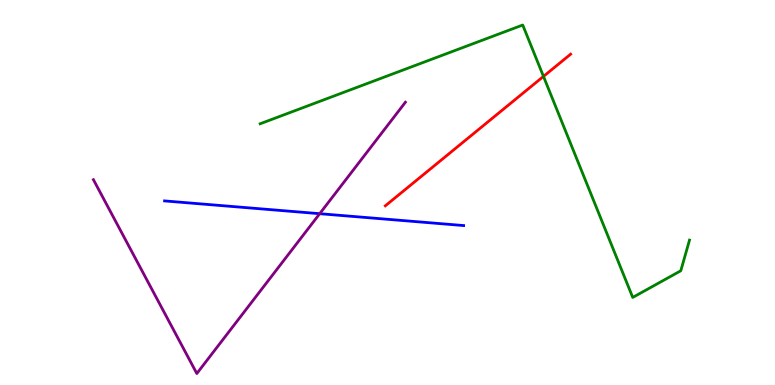[{'lines': ['blue', 'red'], 'intersections': []}, {'lines': ['green', 'red'], 'intersections': [{'x': 7.01, 'y': 8.02}]}, {'lines': ['purple', 'red'], 'intersections': []}, {'lines': ['blue', 'green'], 'intersections': []}, {'lines': ['blue', 'purple'], 'intersections': [{'x': 4.13, 'y': 4.45}]}, {'lines': ['green', 'purple'], 'intersections': []}]